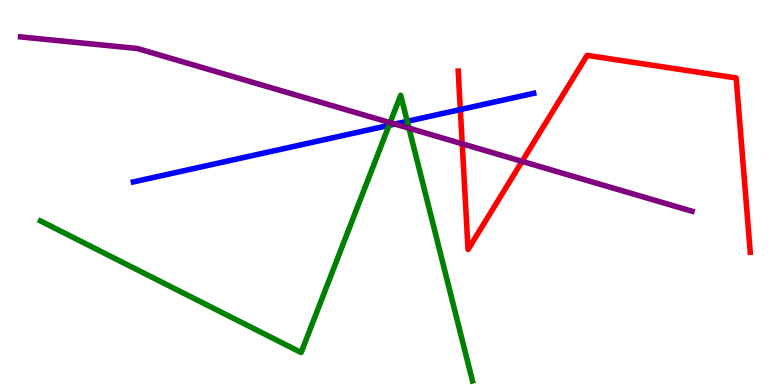[{'lines': ['blue', 'red'], 'intersections': [{'x': 5.94, 'y': 7.15}]}, {'lines': ['green', 'red'], 'intersections': []}, {'lines': ['purple', 'red'], 'intersections': [{'x': 5.96, 'y': 6.26}, {'x': 6.74, 'y': 5.81}]}, {'lines': ['blue', 'green'], 'intersections': [{'x': 5.02, 'y': 6.74}, {'x': 5.25, 'y': 6.85}]}, {'lines': ['blue', 'purple'], 'intersections': [{'x': 5.1, 'y': 6.78}]}, {'lines': ['green', 'purple'], 'intersections': [{'x': 5.03, 'y': 6.81}, {'x': 5.28, 'y': 6.67}]}]